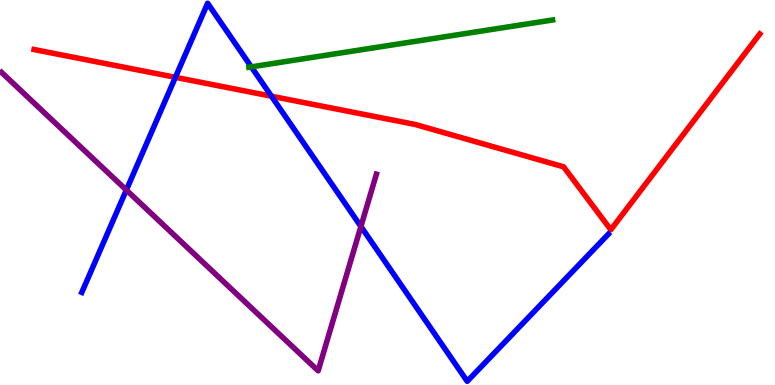[{'lines': ['blue', 'red'], 'intersections': [{'x': 2.26, 'y': 7.99}, {'x': 3.5, 'y': 7.5}]}, {'lines': ['green', 'red'], 'intersections': []}, {'lines': ['purple', 'red'], 'intersections': []}, {'lines': ['blue', 'green'], 'intersections': [{'x': 3.24, 'y': 8.26}]}, {'lines': ['blue', 'purple'], 'intersections': [{'x': 1.63, 'y': 5.06}, {'x': 4.66, 'y': 4.12}]}, {'lines': ['green', 'purple'], 'intersections': []}]